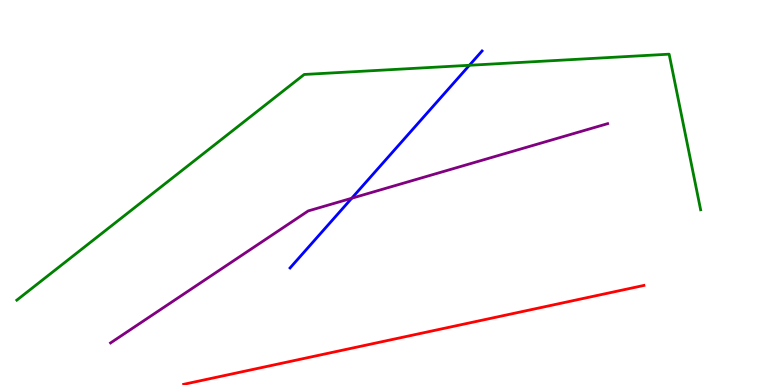[{'lines': ['blue', 'red'], 'intersections': []}, {'lines': ['green', 'red'], 'intersections': []}, {'lines': ['purple', 'red'], 'intersections': []}, {'lines': ['blue', 'green'], 'intersections': [{'x': 6.06, 'y': 8.3}]}, {'lines': ['blue', 'purple'], 'intersections': [{'x': 4.54, 'y': 4.85}]}, {'lines': ['green', 'purple'], 'intersections': []}]